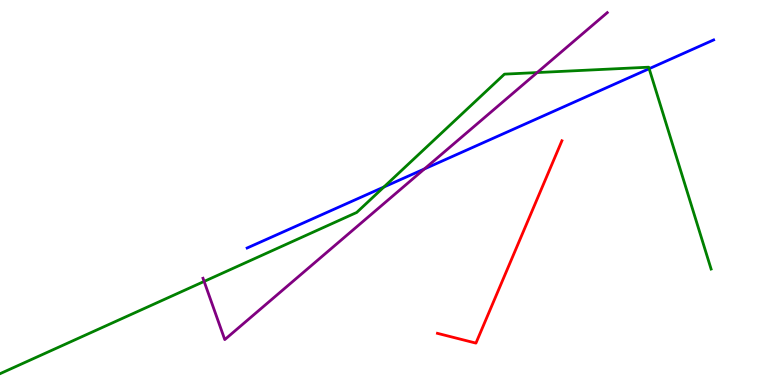[{'lines': ['blue', 'red'], 'intersections': []}, {'lines': ['green', 'red'], 'intersections': []}, {'lines': ['purple', 'red'], 'intersections': []}, {'lines': ['blue', 'green'], 'intersections': [{'x': 4.95, 'y': 5.14}, {'x': 8.38, 'y': 8.22}]}, {'lines': ['blue', 'purple'], 'intersections': [{'x': 5.48, 'y': 5.61}]}, {'lines': ['green', 'purple'], 'intersections': [{'x': 2.63, 'y': 2.69}, {'x': 6.93, 'y': 8.12}]}]